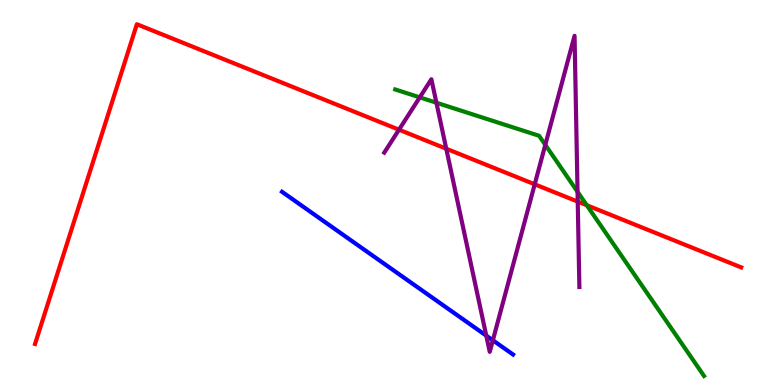[{'lines': ['blue', 'red'], 'intersections': []}, {'lines': ['green', 'red'], 'intersections': [{'x': 7.57, 'y': 4.67}]}, {'lines': ['purple', 'red'], 'intersections': [{'x': 5.15, 'y': 6.63}, {'x': 5.76, 'y': 6.14}, {'x': 6.9, 'y': 5.21}, {'x': 7.45, 'y': 4.76}]}, {'lines': ['blue', 'green'], 'intersections': []}, {'lines': ['blue', 'purple'], 'intersections': [{'x': 6.27, 'y': 1.28}, {'x': 6.36, 'y': 1.16}]}, {'lines': ['green', 'purple'], 'intersections': [{'x': 5.42, 'y': 7.47}, {'x': 5.63, 'y': 7.33}, {'x': 7.04, 'y': 6.24}, {'x': 7.45, 'y': 5.02}]}]